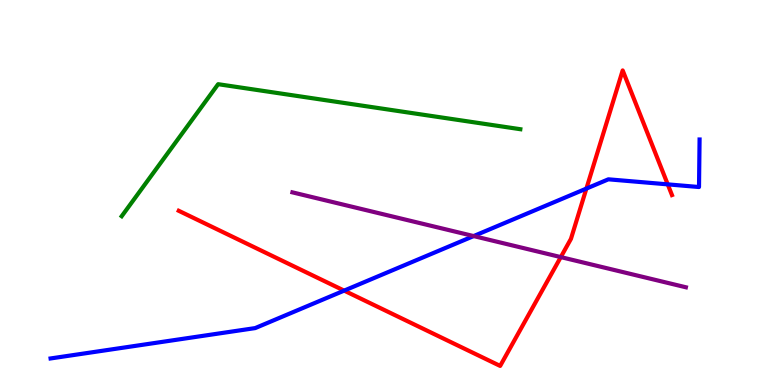[{'lines': ['blue', 'red'], 'intersections': [{'x': 4.44, 'y': 2.45}, {'x': 7.57, 'y': 5.1}, {'x': 8.62, 'y': 5.21}]}, {'lines': ['green', 'red'], 'intersections': []}, {'lines': ['purple', 'red'], 'intersections': [{'x': 7.24, 'y': 3.32}]}, {'lines': ['blue', 'green'], 'intersections': []}, {'lines': ['blue', 'purple'], 'intersections': [{'x': 6.11, 'y': 3.87}]}, {'lines': ['green', 'purple'], 'intersections': []}]